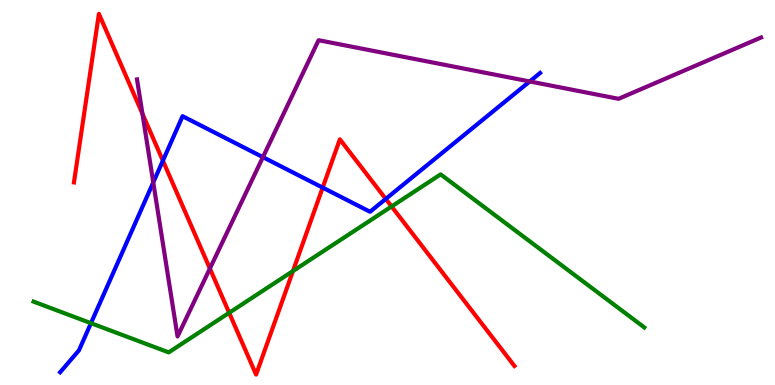[{'lines': ['blue', 'red'], 'intersections': [{'x': 2.1, 'y': 5.83}, {'x': 4.16, 'y': 5.13}, {'x': 4.98, 'y': 4.83}]}, {'lines': ['green', 'red'], 'intersections': [{'x': 2.96, 'y': 1.88}, {'x': 3.78, 'y': 2.96}, {'x': 5.05, 'y': 4.64}]}, {'lines': ['purple', 'red'], 'intersections': [{'x': 1.84, 'y': 7.04}, {'x': 2.71, 'y': 3.02}]}, {'lines': ['blue', 'green'], 'intersections': [{'x': 1.17, 'y': 1.61}]}, {'lines': ['blue', 'purple'], 'intersections': [{'x': 1.98, 'y': 5.26}, {'x': 3.39, 'y': 5.92}, {'x': 6.84, 'y': 7.88}]}, {'lines': ['green', 'purple'], 'intersections': []}]